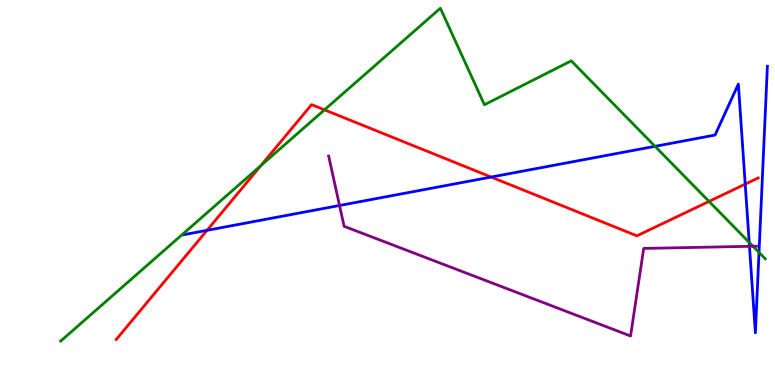[{'lines': ['blue', 'red'], 'intersections': [{'x': 2.67, 'y': 4.02}, {'x': 6.34, 'y': 5.4}, {'x': 9.62, 'y': 5.22}]}, {'lines': ['green', 'red'], 'intersections': [{'x': 3.37, 'y': 5.7}, {'x': 4.19, 'y': 7.15}, {'x': 9.15, 'y': 4.77}]}, {'lines': ['purple', 'red'], 'intersections': []}, {'lines': ['blue', 'green'], 'intersections': [{'x': 8.45, 'y': 6.2}, {'x': 9.67, 'y': 3.7}, {'x': 9.79, 'y': 3.44}]}, {'lines': ['blue', 'purple'], 'intersections': [{'x': 4.38, 'y': 4.66}, {'x': 9.67, 'y': 3.6}]}, {'lines': ['green', 'purple'], 'intersections': [{'x': 9.72, 'y': 3.6}]}]